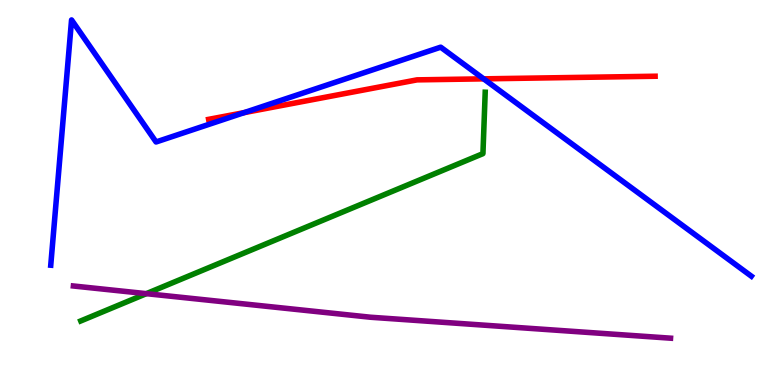[{'lines': ['blue', 'red'], 'intersections': [{'x': 3.15, 'y': 7.07}, {'x': 6.24, 'y': 7.95}]}, {'lines': ['green', 'red'], 'intersections': []}, {'lines': ['purple', 'red'], 'intersections': []}, {'lines': ['blue', 'green'], 'intersections': []}, {'lines': ['blue', 'purple'], 'intersections': []}, {'lines': ['green', 'purple'], 'intersections': [{'x': 1.89, 'y': 2.37}]}]